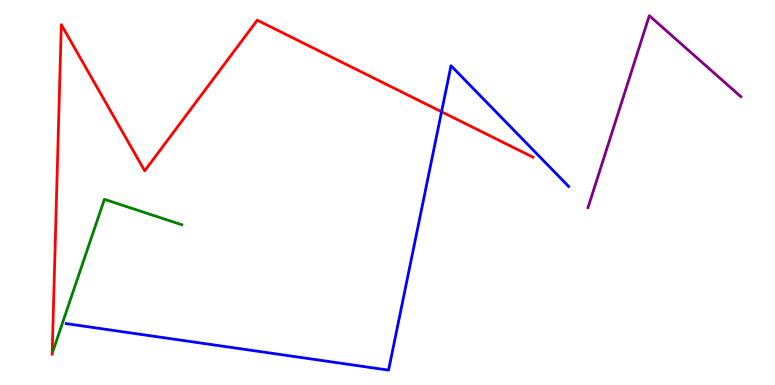[{'lines': ['blue', 'red'], 'intersections': [{'x': 5.7, 'y': 7.1}]}, {'lines': ['green', 'red'], 'intersections': []}, {'lines': ['purple', 'red'], 'intersections': []}, {'lines': ['blue', 'green'], 'intersections': []}, {'lines': ['blue', 'purple'], 'intersections': []}, {'lines': ['green', 'purple'], 'intersections': []}]